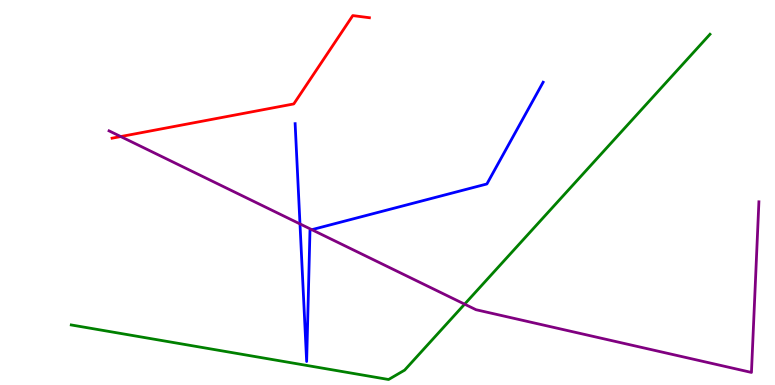[{'lines': ['blue', 'red'], 'intersections': []}, {'lines': ['green', 'red'], 'intersections': []}, {'lines': ['purple', 'red'], 'intersections': [{'x': 1.56, 'y': 6.45}]}, {'lines': ['blue', 'green'], 'intersections': []}, {'lines': ['blue', 'purple'], 'intersections': [{'x': 3.87, 'y': 4.18}, {'x': 4.02, 'y': 4.03}]}, {'lines': ['green', 'purple'], 'intersections': [{'x': 6.0, 'y': 2.1}]}]